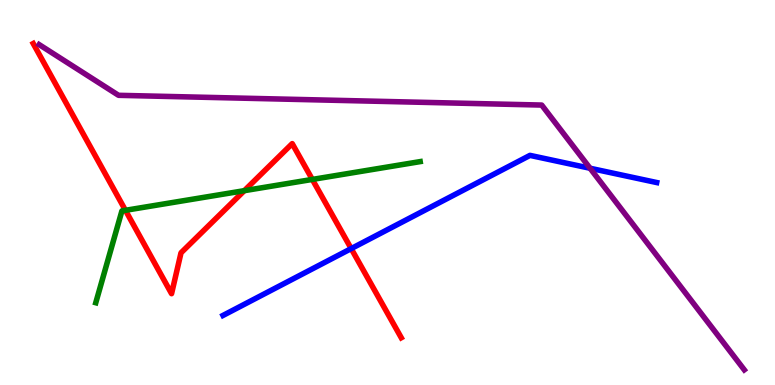[{'lines': ['blue', 'red'], 'intersections': [{'x': 4.53, 'y': 3.54}]}, {'lines': ['green', 'red'], 'intersections': [{'x': 1.62, 'y': 4.54}, {'x': 3.15, 'y': 5.05}, {'x': 4.03, 'y': 5.34}]}, {'lines': ['purple', 'red'], 'intersections': []}, {'lines': ['blue', 'green'], 'intersections': []}, {'lines': ['blue', 'purple'], 'intersections': [{'x': 7.61, 'y': 5.63}]}, {'lines': ['green', 'purple'], 'intersections': []}]